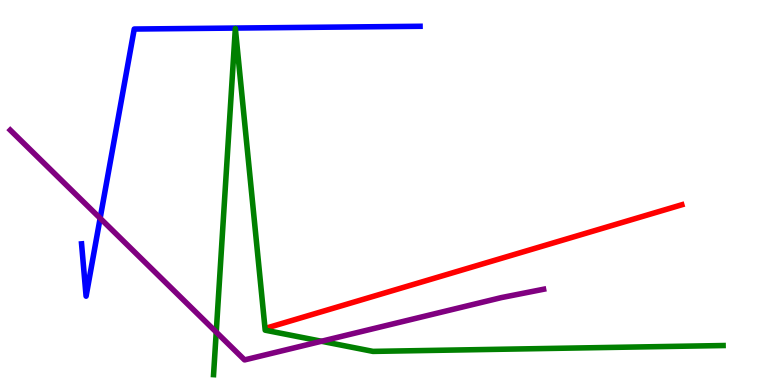[{'lines': ['blue', 'red'], 'intersections': []}, {'lines': ['green', 'red'], 'intersections': []}, {'lines': ['purple', 'red'], 'intersections': []}, {'lines': ['blue', 'green'], 'intersections': []}, {'lines': ['blue', 'purple'], 'intersections': [{'x': 1.29, 'y': 4.33}]}, {'lines': ['green', 'purple'], 'intersections': [{'x': 2.79, 'y': 1.37}, {'x': 4.15, 'y': 1.14}]}]